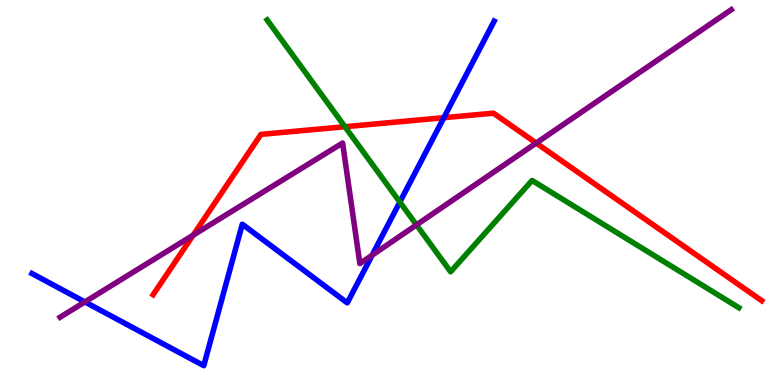[{'lines': ['blue', 'red'], 'intersections': [{'x': 5.73, 'y': 6.94}]}, {'lines': ['green', 'red'], 'intersections': [{'x': 4.45, 'y': 6.71}]}, {'lines': ['purple', 'red'], 'intersections': [{'x': 2.49, 'y': 3.89}, {'x': 6.92, 'y': 6.28}]}, {'lines': ['blue', 'green'], 'intersections': [{'x': 5.16, 'y': 4.75}]}, {'lines': ['blue', 'purple'], 'intersections': [{'x': 1.1, 'y': 2.16}, {'x': 4.8, 'y': 3.37}]}, {'lines': ['green', 'purple'], 'intersections': [{'x': 5.37, 'y': 4.16}]}]